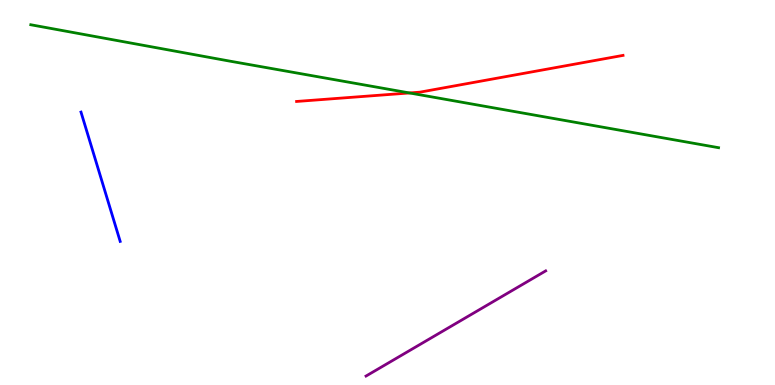[{'lines': ['blue', 'red'], 'intersections': []}, {'lines': ['green', 'red'], 'intersections': [{'x': 5.28, 'y': 7.59}]}, {'lines': ['purple', 'red'], 'intersections': []}, {'lines': ['blue', 'green'], 'intersections': []}, {'lines': ['blue', 'purple'], 'intersections': []}, {'lines': ['green', 'purple'], 'intersections': []}]